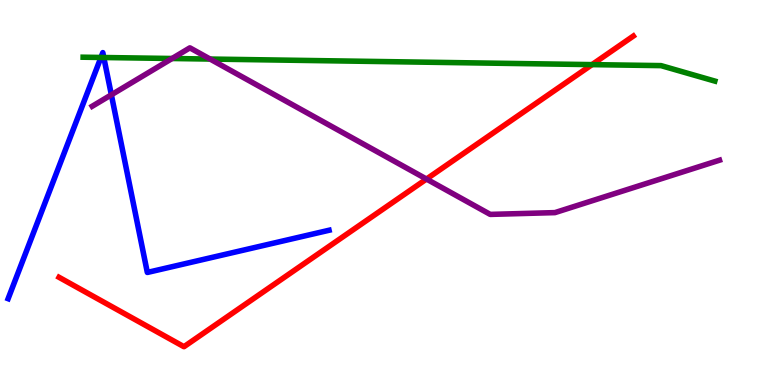[{'lines': ['blue', 'red'], 'intersections': []}, {'lines': ['green', 'red'], 'intersections': [{'x': 7.64, 'y': 8.32}]}, {'lines': ['purple', 'red'], 'intersections': [{'x': 5.5, 'y': 5.35}]}, {'lines': ['blue', 'green'], 'intersections': [{'x': 1.3, 'y': 8.51}, {'x': 1.34, 'y': 8.51}]}, {'lines': ['blue', 'purple'], 'intersections': [{'x': 1.44, 'y': 7.54}]}, {'lines': ['green', 'purple'], 'intersections': [{'x': 2.22, 'y': 8.48}, {'x': 2.71, 'y': 8.47}]}]